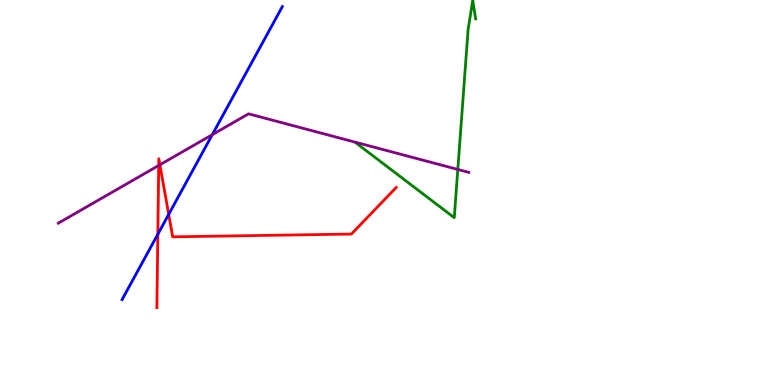[{'lines': ['blue', 'red'], 'intersections': [{'x': 2.04, 'y': 3.92}, {'x': 2.18, 'y': 4.43}]}, {'lines': ['green', 'red'], 'intersections': []}, {'lines': ['purple', 'red'], 'intersections': [{'x': 2.05, 'y': 5.7}, {'x': 2.06, 'y': 5.72}]}, {'lines': ['blue', 'green'], 'intersections': []}, {'lines': ['blue', 'purple'], 'intersections': [{'x': 2.74, 'y': 6.5}]}, {'lines': ['green', 'purple'], 'intersections': [{'x': 5.91, 'y': 5.6}]}]